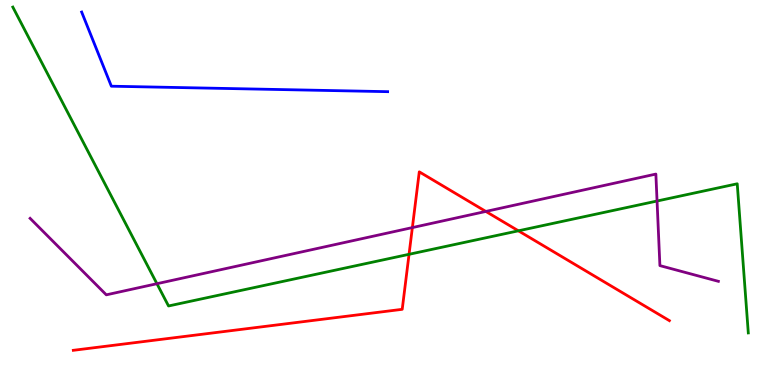[{'lines': ['blue', 'red'], 'intersections': []}, {'lines': ['green', 'red'], 'intersections': [{'x': 5.28, 'y': 3.39}, {'x': 6.69, 'y': 4.0}]}, {'lines': ['purple', 'red'], 'intersections': [{'x': 5.32, 'y': 4.09}, {'x': 6.27, 'y': 4.51}]}, {'lines': ['blue', 'green'], 'intersections': []}, {'lines': ['blue', 'purple'], 'intersections': []}, {'lines': ['green', 'purple'], 'intersections': [{'x': 2.02, 'y': 2.63}, {'x': 8.48, 'y': 4.78}]}]